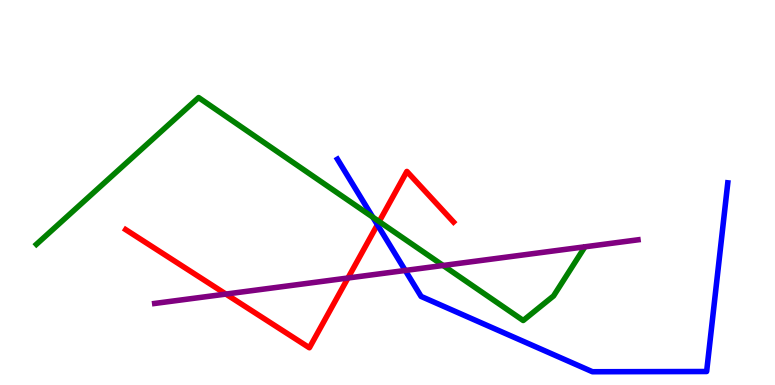[{'lines': ['blue', 'red'], 'intersections': [{'x': 4.87, 'y': 4.16}]}, {'lines': ['green', 'red'], 'intersections': [{'x': 4.89, 'y': 4.24}]}, {'lines': ['purple', 'red'], 'intersections': [{'x': 2.91, 'y': 2.36}, {'x': 4.49, 'y': 2.78}]}, {'lines': ['blue', 'green'], 'intersections': [{'x': 4.81, 'y': 4.36}]}, {'lines': ['blue', 'purple'], 'intersections': [{'x': 5.23, 'y': 2.98}]}, {'lines': ['green', 'purple'], 'intersections': [{'x': 5.72, 'y': 3.1}]}]